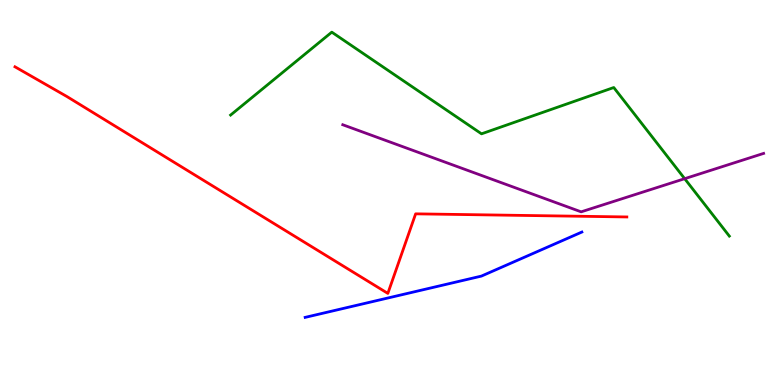[{'lines': ['blue', 'red'], 'intersections': []}, {'lines': ['green', 'red'], 'intersections': []}, {'lines': ['purple', 'red'], 'intersections': []}, {'lines': ['blue', 'green'], 'intersections': []}, {'lines': ['blue', 'purple'], 'intersections': []}, {'lines': ['green', 'purple'], 'intersections': [{'x': 8.83, 'y': 5.36}]}]